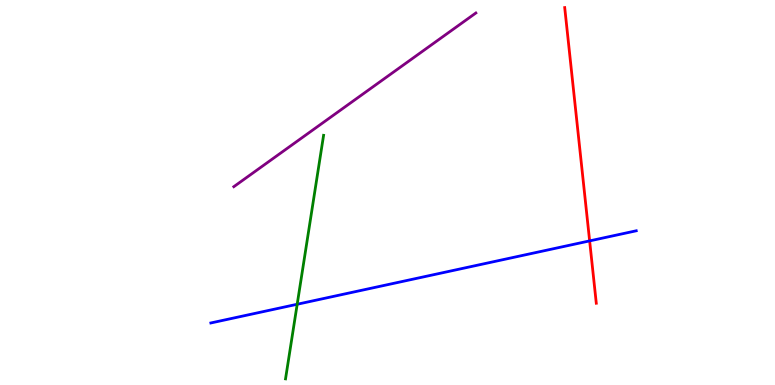[{'lines': ['blue', 'red'], 'intersections': [{'x': 7.61, 'y': 3.74}]}, {'lines': ['green', 'red'], 'intersections': []}, {'lines': ['purple', 'red'], 'intersections': []}, {'lines': ['blue', 'green'], 'intersections': [{'x': 3.83, 'y': 2.1}]}, {'lines': ['blue', 'purple'], 'intersections': []}, {'lines': ['green', 'purple'], 'intersections': []}]